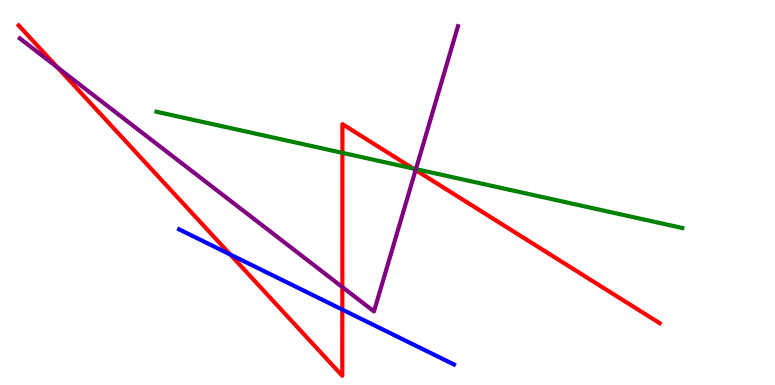[{'lines': ['blue', 'red'], 'intersections': [{'x': 2.97, 'y': 3.39}, {'x': 4.42, 'y': 1.96}]}, {'lines': ['green', 'red'], 'intersections': [{'x': 4.42, 'y': 6.03}, {'x': 5.33, 'y': 5.62}]}, {'lines': ['purple', 'red'], 'intersections': [{'x': 0.742, 'y': 8.25}, {'x': 4.42, 'y': 2.54}, {'x': 5.36, 'y': 5.58}]}, {'lines': ['blue', 'green'], 'intersections': []}, {'lines': ['blue', 'purple'], 'intersections': []}, {'lines': ['green', 'purple'], 'intersections': [{'x': 5.37, 'y': 5.61}]}]